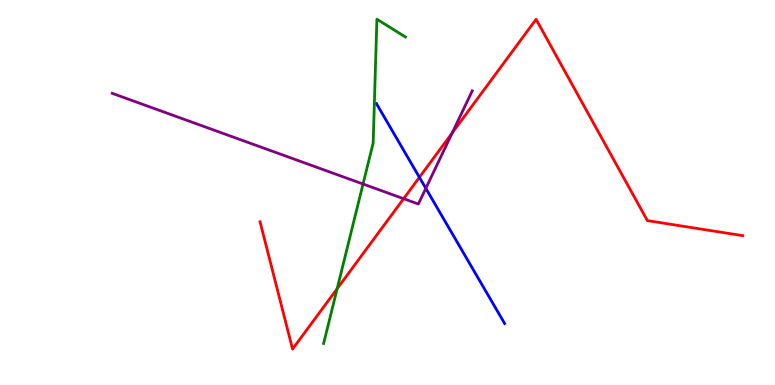[{'lines': ['blue', 'red'], 'intersections': [{'x': 5.41, 'y': 5.39}]}, {'lines': ['green', 'red'], 'intersections': [{'x': 4.35, 'y': 2.5}]}, {'lines': ['purple', 'red'], 'intersections': [{'x': 5.21, 'y': 4.84}, {'x': 5.84, 'y': 6.55}]}, {'lines': ['blue', 'green'], 'intersections': []}, {'lines': ['blue', 'purple'], 'intersections': [{'x': 5.49, 'y': 5.11}]}, {'lines': ['green', 'purple'], 'intersections': [{'x': 4.68, 'y': 5.22}]}]